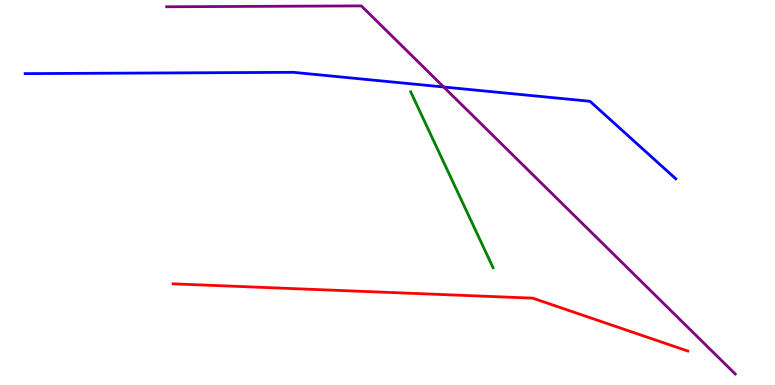[{'lines': ['blue', 'red'], 'intersections': []}, {'lines': ['green', 'red'], 'intersections': []}, {'lines': ['purple', 'red'], 'intersections': []}, {'lines': ['blue', 'green'], 'intersections': []}, {'lines': ['blue', 'purple'], 'intersections': [{'x': 5.73, 'y': 7.74}]}, {'lines': ['green', 'purple'], 'intersections': []}]